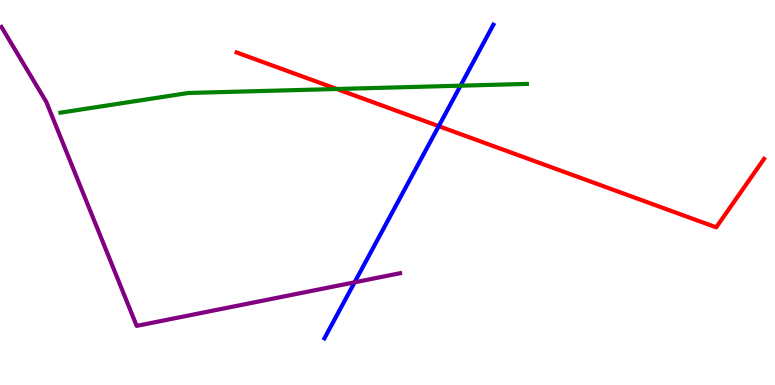[{'lines': ['blue', 'red'], 'intersections': [{'x': 5.66, 'y': 6.72}]}, {'lines': ['green', 'red'], 'intersections': [{'x': 4.35, 'y': 7.69}]}, {'lines': ['purple', 'red'], 'intersections': []}, {'lines': ['blue', 'green'], 'intersections': [{'x': 5.94, 'y': 7.77}]}, {'lines': ['blue', 'purple'], 'intersections': [{'x': 4.58, 'y': 2.67}]}, {'lines': ['green', 'purple'], 'intersections': []}]